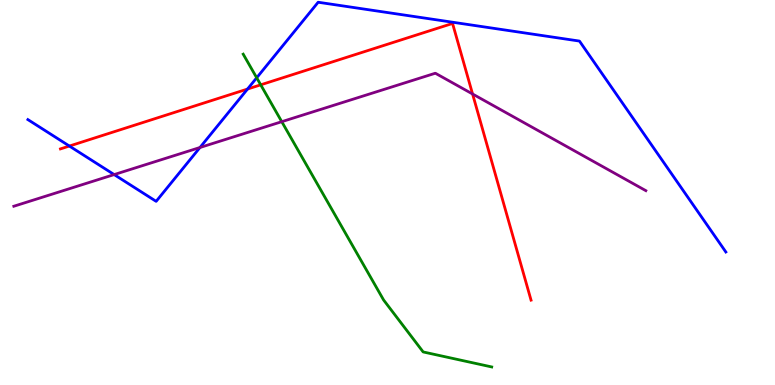[{'lines': ['blue', 'red'], 'intersections': [{'x': 0.895, 'y': 6.21}, {'x': 3.19, 'y': 7.69}]}, {'lines': ['green', 'red'], 'intersections': [{'x': 3.36, 'y': 7.8}]}, {'lines': ['purple', 'red'], 'intersections': [{'x': 6.1, 'y': 7.56}]}, {'lines': ['blue', 'green'], 'intersections': [{'x': 3.31, 'y': 7.98}]}, {'lines': ['blue', 'purple'], 'intersections': [{'x': 1.47, 'y': 5.47}, {'x': 2.58, 'y': 6.17}]}, {'lines': ['green', 'purple'], 'intersections': [{'x': 3.64, 'y': 6.84}]}]